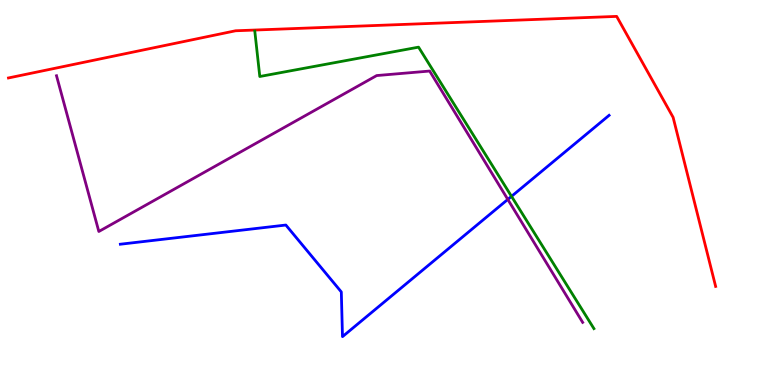[{'lines': ['blue', 'red'], 'intersections': []}, {'lines': ['green', 'red'], 'intersections': []}, {'lines': ['purple', 'red'], 'intersections': []}, {'lines': ['blue', 'green'], 'intersections': [{'x': 6.6, 'y': 4.9}]}, {'lines': ['blue', 'purple'], 'intersections': [{'x': 6.55, 'y': 4.82}]}, {'lines': ['green', 'purple'], 'intersections': []}]